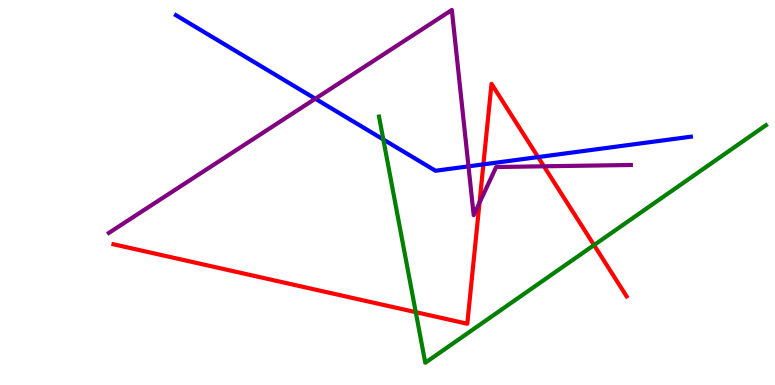[{'lines': ['blue', 'red'], 'intersections': [{'x': 6.24, 'y': 5.73}, {'x': 6.94, 'y': 5.92}]}, {'lines': ['green', 'red'], 'intersections': [{'x': 5.36, 'y': 1.89}, {'x': 7.67, 'y': 3.63}]}, {'lines': ['purple', 'red'], 'intersections': [{'x': 6.19, 'y': 4.73}, {'x': 7.02, 'y': 5.68}]}, {'lines': ['blue', 'green'], 'intersections': [{'x': 4.95, 'y': 6.38}]}, {'lines': ['blue', 'purple'], 'intersections': [{'x': 4.07, 'y': 7.44}, {'x': 6.04, 'y': 5.68}]}, {'lines': ['green', 'purple'], 'intersections': []}]